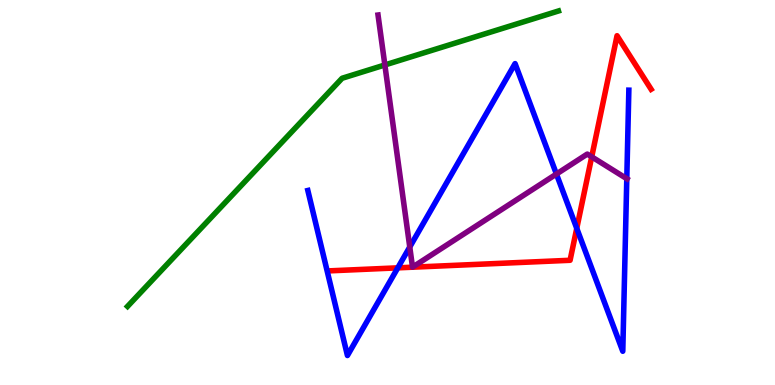[{'lines': ['blue', 'red'], 'intersections': [{'x': 5.13, 'y': 3.04}, {'x': 7.44, 'y': 4.07}]}, {'lines': ['green', 'red'], 'intersections': []}, {'lines': ['purple', 'red'], 'intersections': [{'x': 7.64, 'y': 5.93}]}, {'lines': ['blue', 'green'], 'intersections': []}, {'lines': ['blue', 'purple'], 'intersections': [{'x': 5.29, 'y': 3.58}, {'x': 7.18, 'y': 5.48}, {'x': 8.09, 'y': 5.36}]}, {'lines': ['green', 'purple'], 'intersections': [{'x': 4.97, 'y': 8.31}]}]